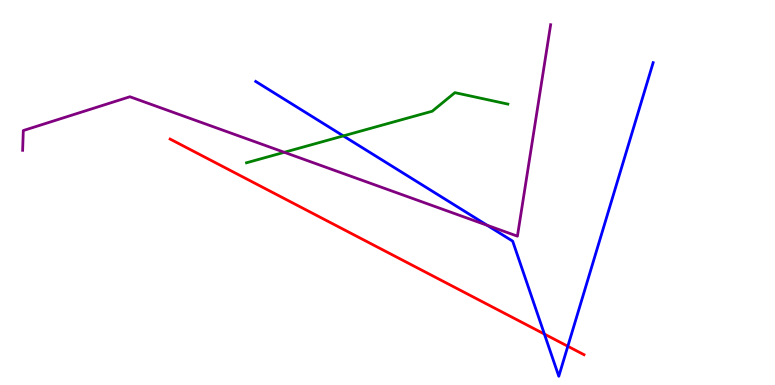[{'lines': ['blue', 'red'], 'intersections': [{'x': 7.02, 'y': 1.32}, {'x': 7.33, 'y': 1.01}]}, {'lines': ['green', 'red'], 'intersections': []}, {'lines': ['purple', 'red'], 'intersections': []}, {'lines': ['blue', 'green'], 'intersections': [{'x': 4.43, 'y': 6.47}]}, {'lines': ['blue', 'purple'], 'intersections': [{'x': 6.29, 'y': 4.15}]}, {'lines': ['green', 'purple'], 'intersections': [{'x': 3.67, 'y': 6.04}]}]